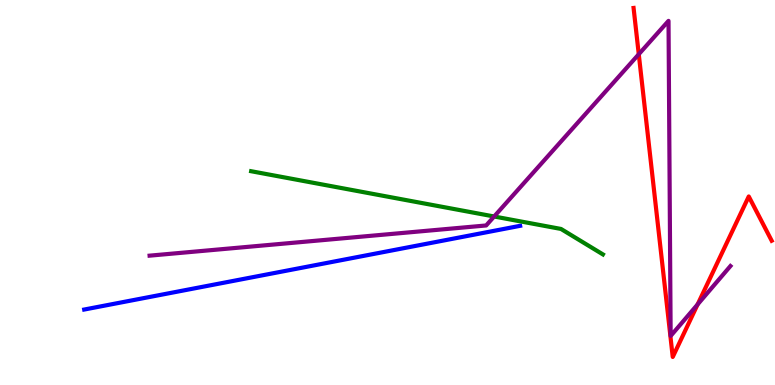[{'lines': ['blue', 'red'], 'intersections': []}, {'lines': ['green', 'red'], 'intersections': []}, {'lines': ['purple', 'red'], 'intersections': [{'x': 8.24, 'y': 8.59}, {'x': 9.0, 'y': 2.09}]}, {'lines': ['blue', 'green'], 'intersections': []}, {'lines': ['blue', 'purple'], 'intersections': []}, {'lines': ['green', 'purple'], 'intersections': [{'x': 6.38, 'y': 4.38}]}]